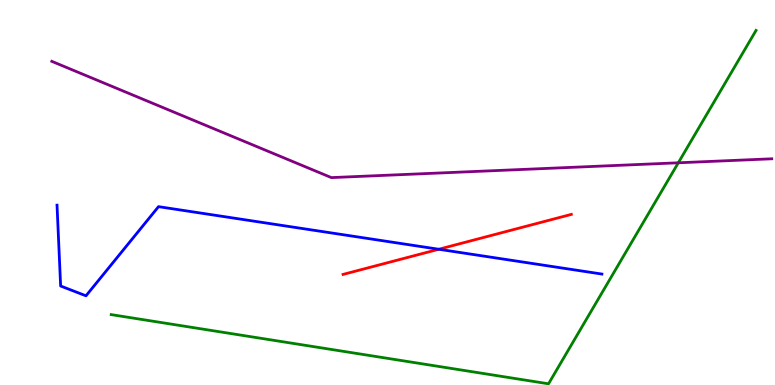[{'lines': ['blue', 'red'], 'intersections': [{'x': 5.66, 'y': 3.53}]}, {'lines': ['green', 'red'], 'intersections': []}, {'lines': ['purple', 'red'], 'intersections': []}, {'lines': ['blue', 'green'], 'intersections': []}, {'lines': ['blue', 'purple'], 'intersections': []}, {'lines': ['green', 'purple'], 'intersections': [{'x': 8.75, 'y': 5.77}]}]